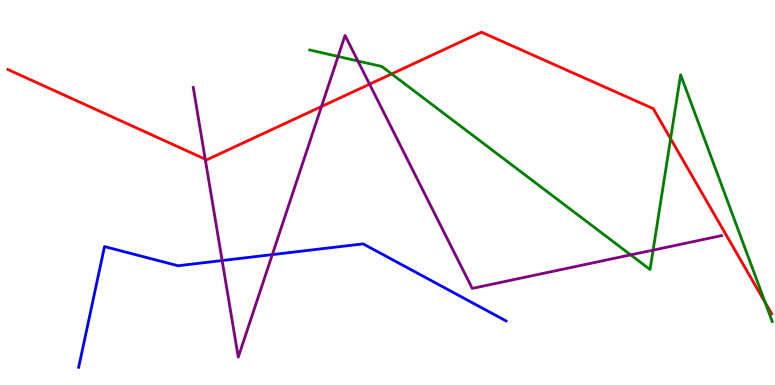[{'lines': ['blue', 'red'], 'intersections': []}, {'lines': ['green', 'red'], 'intersections': [{'x': 5.05, 'y': 8.08}, {'x': 8.65, 'y': 6.4}, {'x': 9.87, 'y': 2.14}]}, {'lines': ['purple', 'red'], 'intersections': [{'x': 2.65, 'y': 5.87}, {'x': 4.15, 'y': 7.23}, {'x': 4.77, 'y': 7.81}]}, {'lines': ['blue', 'green'], 'intersections': []}, {'lines': ['blue', 'purple'], 'intersections': [{'x': 2.87, 'y': 3.23}, {'x': 3.51, 'y': 3.39}]}, {'lines': ['green', 'purple'], 'intersections': [{'x': 4.36, 'y': 8.53}, {'x': 4.62, 'y': 8.42}, {'x': 8.14, 'y': 3.38}, {'x': 8.43, 'y': 3.5}]}]